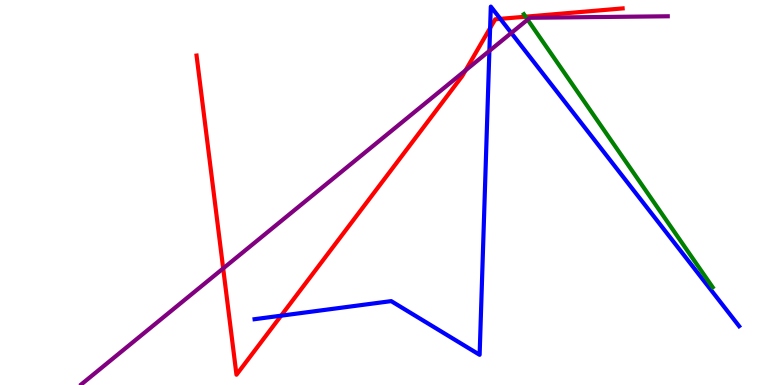[{'lines': ['blue', 'red'], 'intersections': [{'x': 3.63, 'y': 1.8}, {'x': 6.32, 'y': 9.27}, {'x': 6.46, 'y': 9.51}]}, {'lines': ['green', 'red'], 'intersections': [{'x': 6.78, 'y': 9.57}]}, {'lines': ['purple', 'red'], 'intersections': [{'x': 2.88, 'y': 3.03}, {'x': 6.01, 'y': 8.17}]}, {'lines': ['blue', 'green'], 'intersections': []}, {'lines': ['blue', 'purple'], 'intersections': [{'x': 6.31, 'y': 8.68}, {'x': 6.6, 'y': 9.14}]}, {'lines': ['green', 'purple'], 'intersections': [{'x': 6.81, 'y': 9.49}]}]